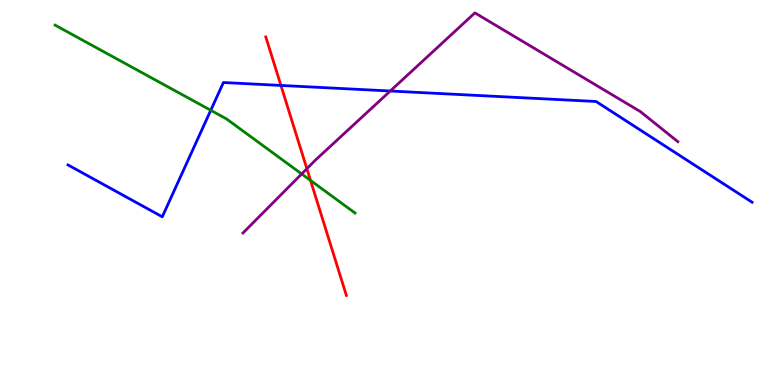[{'lines': ['blue', 'red'], 'intersections': [{'x': 3.62, 'y': 7.78}]}, {'lines': ['green', 'red'], 'intersections': [{'x': 4.01, 'y': 5.31}]}, {'lines': ['purple', 'red'], 'intersections': [{'x': 3.96, 'y': 5.62}]}, {'lines': ['blue', 'green'], 'intersections': [{'x': 2.72, 'y': 7.14}]}, {'lines': ['blue', 'purple'], 'intersections': [{'x': 5.04, 'y': 7.64}]}, {'lines': ['green', 'purple'], 'intersections': [{'x': 3.89, 'y': 5.48}]}]